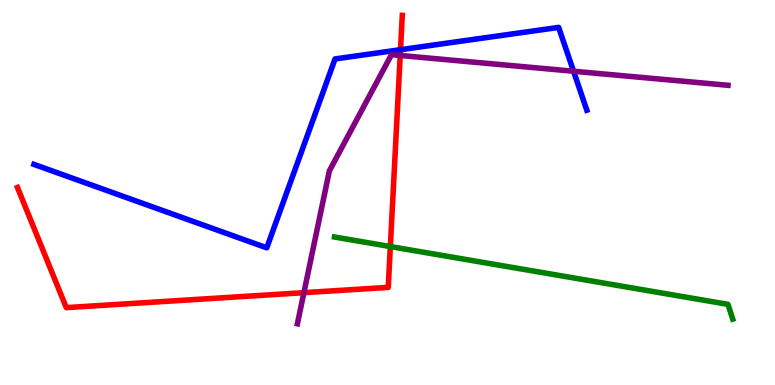[{'lines': ['blue', 'red'], 'intersections': [{'x': 5.17, 'y': 8.71}]}, {'lines': ['green', 'red'], 'intersections': [{'x': 5.04, 'y': 3.6}]}, {'lines': ['purple', 'red'], 'intersections': [{'x': 3.92, 'y': 2.4}, {'x': 5.16, 'y': 8.56}]}, {'lines': ['blue', 'green'], 'intersections': []}, {'lines': ['blue', 'purple'], 'intersections': [{'x': 7.4, 'y': 8.15}]}, {'lines': ['green', 'purple'], 'intersections': []}]